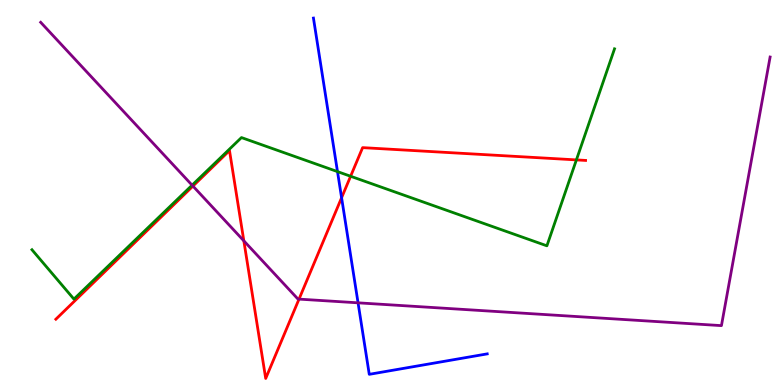[{'lines': ['blue', 'red'], 'intersections': [{'x': 4.41, 'y': 4.86}]}, {'lines': ['green', 'red'], 'intersections': [{'x': 4.52, 'y': 5.42}, {'x': 7.44, 'y': 5.85}]}, {'lines': ['purple', 'red'], 'intersections': [{'x': 2.49, 'y': 5.17}, {'x': 3.15, 'y': 3.74}, {'x': 3.86, 'y': 2.23}]}, {'lines': ['blue', 'green'], 'intersections': [{'x': 4.35, 'y': 5.54}]}, {'lines': ['blue', 'purple'], 'intersections': [{'x': 4.62, 'y': 2.13}]}, {'lines': ['green', 'purple'], 'intersections': [{'x': 2.48, 'y': 5.19}]}]